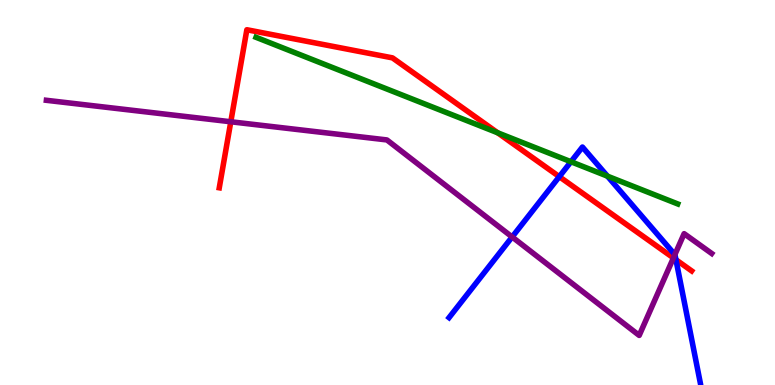[{'lines': ['blue', 'red'], 'intersections': [{'x': 7.22, 'y': 5.41}, {'x': 8.72, 'y': 3.25}]}, {'lines': ['green', 'red'], 'intersections': [{'x': 6.42, 'y': 6.55}]}, {'lines': ['purple', 'red'], 'intersections': [{'x': 2.98, 'y': 6.84}, {'x': 8.69, 'y': 3.3}]}, {'lines': ['blue', 'green'], 'intersections': [{'x': 7.37, 'y': 5.8}, {'x': 7.84, 'y': 5.42}]}, {'lines': ['blue', 'purple'], 'intersections': [{'x': 6.61, 'y': 3.85}, {'x': 8.71, 'y': 3.39}]}, {'lines': ['green', 'purple'], 'intersections': []}]